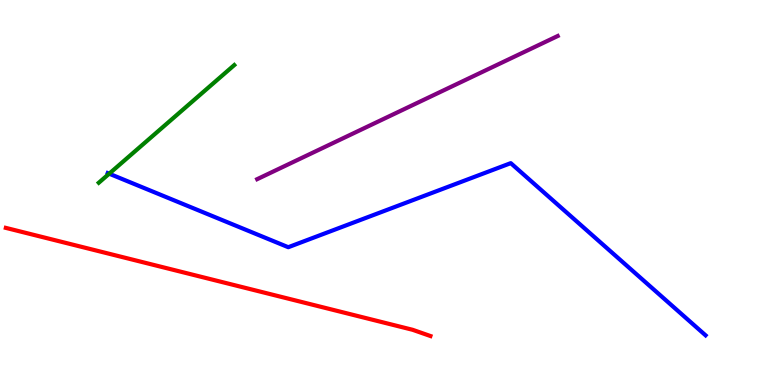[{'lines': ['blue', 'red'], 'intersections': []}, {'lines': ['green', 'red'], 'intersections': []}, {'lines': ['purple', 'red'], 'intersections': []}, {'lines': ['blue', 'green'], 'intersections': [{'x': 1.41, 'y': 5.49}]}, {'lines': ['blue', 'purple'], 'intersections': []}, {'lines': ['green', 'purple'], 'intersections': []}]